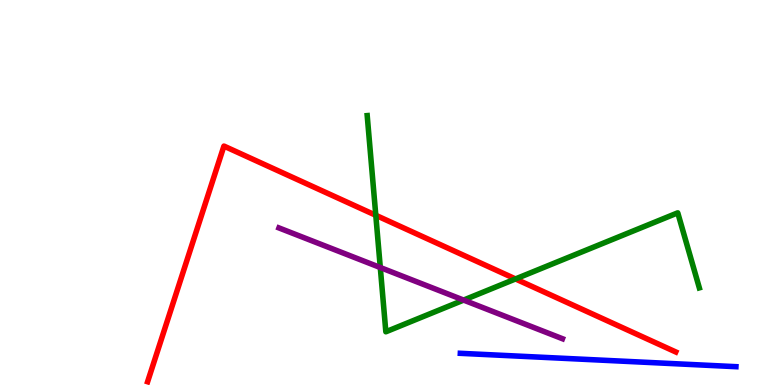[{'lines': ['blue', 'red'], 'intersections': []}, {'lines': ['green', 'red'], 'intersections': [{'x': 4.85, 'y': 4.41}, {'x': 6.65, 'y': 2.75}]}, {'lines': ['purple', 'red'], 'intersections': []}, {'lines': ['blue', 'green'], 'intersections': []}, {'lines': ['blue', 'purple'], 'intersections': []}, {'lines': ['green', 'purple'], 'intersections': [{'x': 4.91, 'y': 3.05}, {'x': 5.98, 'y': 2.21}]}]